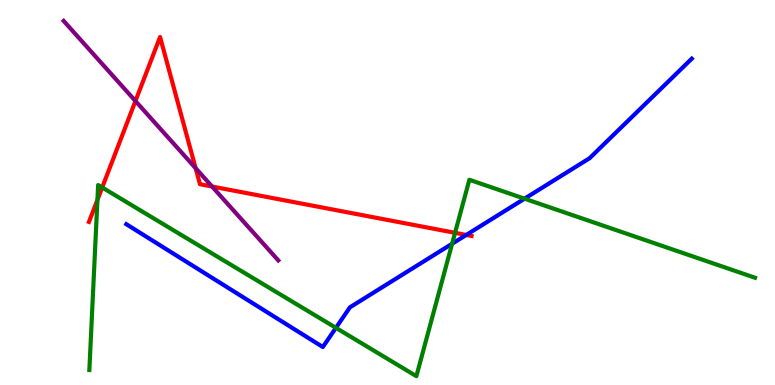[{'lines': ['blue', 'red'], 'intersections': [{'x': 6.02, 'y': 3.9}]}, {'lines': ['green', 'red'], 'intersections': [{'x': 1.26, 'y': 4.81}, {'x': 1.32, 'y': 5.13}, {'x': 5.87, 'y': 3.95}]}, {'lines': ['purple', 'red'], 'intersections': [{'x': 1.75, 'y': 7.38}, {'x': 2.52, 'y': 5.63}, {'x': 2.74, 'y': 5.16}]}, {'lines': ['blue', 'green'], 'intersections': [{'x': 4.33, 'y': 1.48}, {'x': 5.83, 'y': 3.67}, {'x': 6.77, 'y': 4.84}]}, {'lines': ['blue', 'purple'], 'intersections': []}, {'lines': ['green', 'purple'], 'intersections': []}]